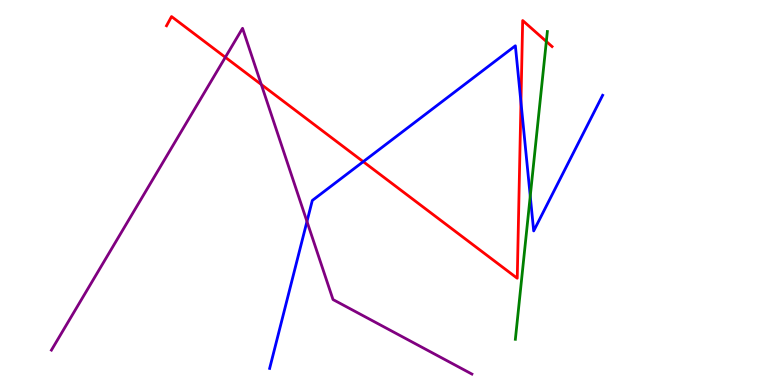[{'lines': ['blue', 'red'], 'intersections': [{'x': 4.69, 'y': 5.8}, {'x': 6.72, 'y': 7.34}]}, {'lines': ['green', 'red'], 'intersections': [{'x': 7.05, 'y': 8.92}]}, {'lines': ['purple', 'red'], 'intersections': [{'x': 2.91, 'y': 8.51}, {'x': 3.37, 'y': 7.8}]}, {'lines': ['blue', 'green'], 'intersections': [{'x': 6.84, 'y': 4.91}]}, {'lines': ['blue', 'purple'], 'intersections': [{'x': 3.96, 'y': 4.25}]}, {'lines': ['green', 'purple'], 'intersections': []}]